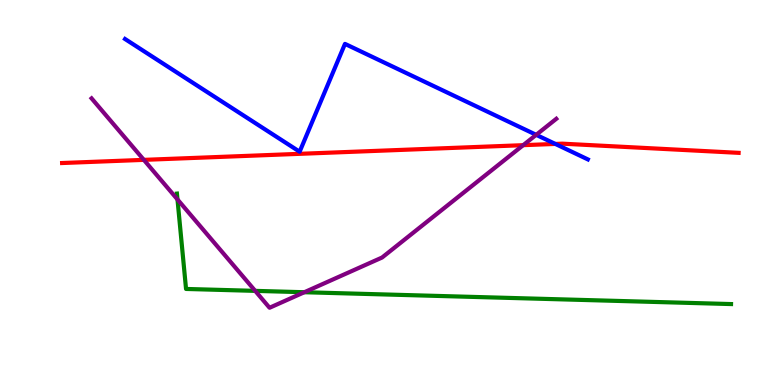[{'lines': ['blue', 'red'], 'intersections': [{'x': 7.17, 'y': 6.26}]}, {'lines': ['green', 'red'], 'intersections': []}, {'lines': ['purple', 'red'], 'intersections': [{'x': 1.86, 'y': 5.85}, {'x': 6.75, 'y': 6.23}]}, {'lines': ['blue', 'green'], 'intersections': []}, {'lines': ['blue', 'purple'], 'intersections': [{'x': 6.92, 'y': 6.5}]}, {'lines': ['green', 'purple'], 'intersections': [{'x': 2.29, 'y': 4.82}, {'x': 3.29, 'y': 2.45}, {'x': 3.93, 'y': 2.41}]}]